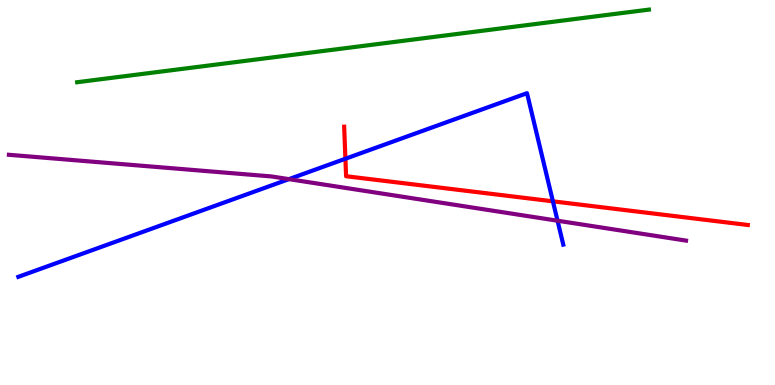[{'lines': ['blue', 'red'], 'intersections': [{'x': 4.46, 'y': 5.88}, {'x': 7.13, 'y': 4.77}]}, {'lines': ['green', 'red'], 'intersections': []}, {'lines': ['purple', 'red'], 'intersections': []}, {'lines': ['blue', 'green'], 'intersections': []}, {'lines': ['blue', 'purple'], 'intersections': [{'x': 3.73, 'y': 5.35}, {'x': 7.19, 'y': 4.27}]}, {'lines': ['green', 'purple'], 'intersections': []}]